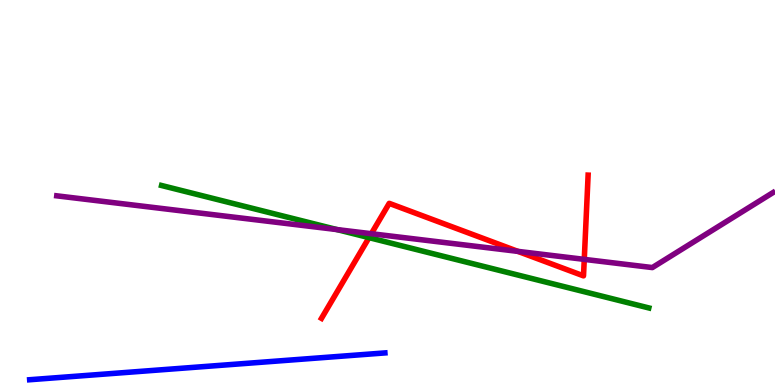[{'lines': ['blue', 'red'], 'intersections': []}, {'lines': ['green', 'red'], 'intersections': [{'x': 4.76, 'y': 3.83}]}, {'lines': ['purple', 'red'], 'intersections': [{'x': 4.79, 'y': 3.93}, {'x': 6.68, 'y': 3.47}, {'x': 7.54, 'y': 3.26}]}, {'lines': ['blue', 'green'], 'intersections': []}, {'lines': ['blue', 'purple'], 'intersections': []}, {'lines': ['green', 'purple'], 'intersections': [{'x': 4.35, 'y': 4.04}]}]